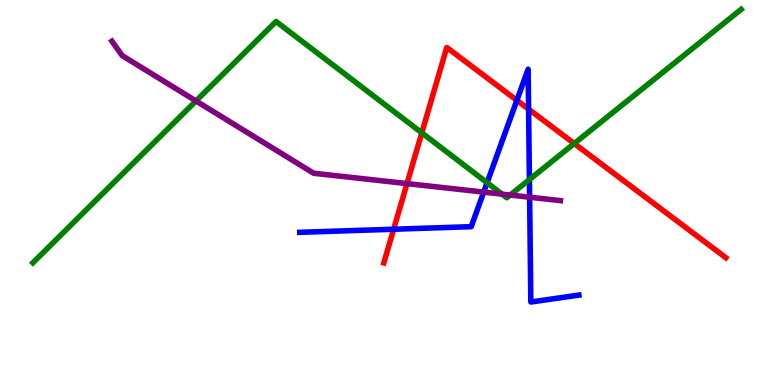[{'lines': ['blue', 'red'], 'intersections': [{'x': 5.08, 'y': 4.05}, {'x': 6.67, 'y': 7.39}, {'x': 6.82, 'y': 7.17}]}, {'lines': ['green', 'red'], 'intersections': [{'x': 5.44, 'y': 6.55}, {'x': 7.41, 'y': 6.27}]}, {'lines': ['purple', 'red'], 'intersections': [{'x': 5.25, 'y': 5.23}]}, {'lines': ['blue', 'green'], 'intersections': [{'x': 6.29, 'y': 5.25}, {'x': 6.83, 'y': 5.34}]}, {'lines': ['blue', 'purple'], 'intersections': [{'x': 6.24, 'y': 5.01}, {'x': 6.83, 'y': 4.88}]}, {'lines': ['green', 'purple'], 'intersections': [{'x': 2.53, 'y': 7.38}, {'x': 6.48, 'y': 4.96}, {'x': 6.58, 'y': 4.93}]}]